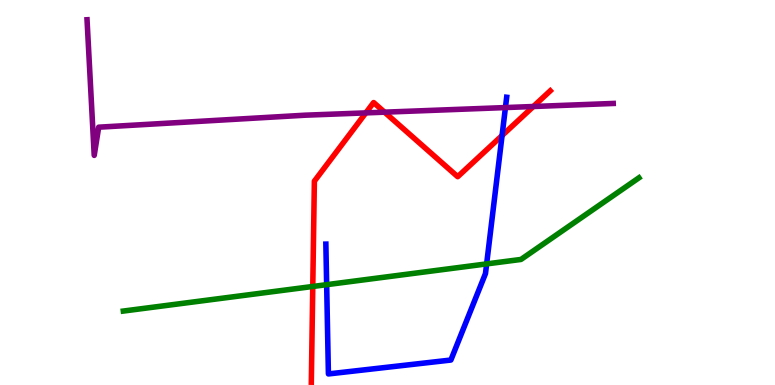[{'lines': ['blue', 'red'], 'intersections': [{'x': 6.48, 'y': 6.48}]}, {'lines': ['green', 'red'], 'intersections': [{'x': 4.04, 'y': 2.56}]}, {'lines': ['purple', 'red'], 'intersections': [{'x': 4.72, 'y': 7.07}, {'x': 4.96, 'y': 7.09}, {'x': 6.88, 'y': 7.23}]}, {'lines': ['blue', 'green'], 'intersections': [{'x': 4.21, 'y': 2.61}, {'x': 6.28, 'y': 3.15}]}, {'lines': ['blue', 'purple'], 'intersections': [{'x': 6.52, 'y': 7.21}]}, {'lines': ['green', 'purple'], 'intersections': []}]